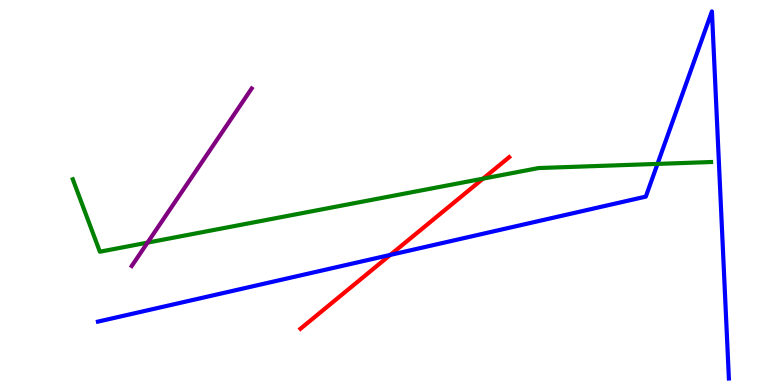[{'lines': ['blue', 'red'], 'intersections': [{'x': 5.04, 'y': 3.38}]}, {'lines': ['green', 'red'], 'intersections': [{'x': 6.23, 'y': 5.36}]}, {'lines': ['purple', 'red'], 'intersections': []}, {'lines': ['blue', 'green'], 'intersections': [{'x': 8.48, 'y': 5.74}]}, {'lines': ['blue', 'purple'], 'intersections': []}, {'lines': ['green', 'purple'], 'intersections': [{'x': 1.9, 'y': 3.7}]}]